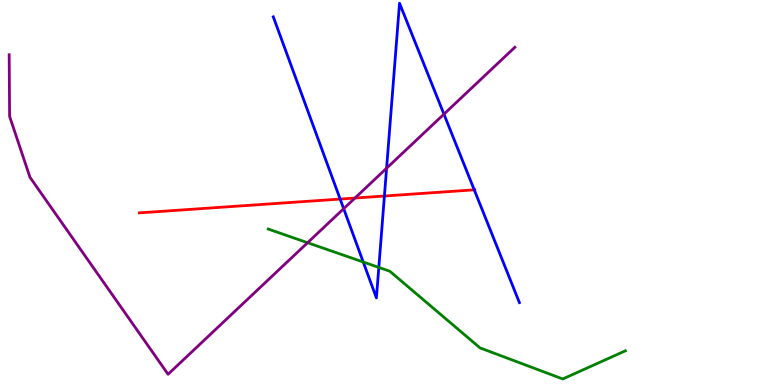[{'lines': ['blue', 'red'], 'intersections': [{'x': 4.39, 'y': 4.83}, {'x': 4.96, 'y': 4.91}, {'x': 6.12, 'y': 5.07}]}, {'lines': ['green', 'red'], 'intersections': []}, {'lines': ['purple', 'red'], 'intersections': [{'x': 4.58, 'y': 4.86}]}, {'lines': ['blue', 'green'], 'intersections': [{'x': 4.69, 'y': 3.19}, {'x': 4.89, 'y': 3.05}]}, {'lines': ['blue', 'purple'], 'intersections': [{'x': 4.43, 'y': 4.58}, {'x': 4.99, 'y': 5.63}, {'x': 5.73, 'y': 7.04}]}, {'lines': ['green', 'purple'], 'intersections': [{'x': 3.97, 'y': 3.7}]}]